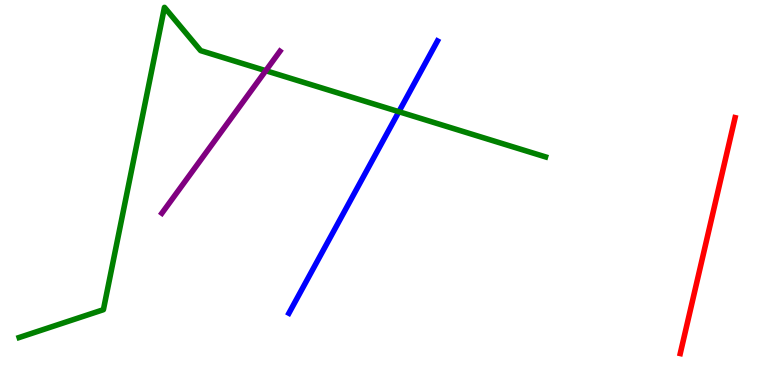[{'lines': ['blue', 'red'], 'intersections': []}, {'lines': ['green', 'red'], 'intersections': []}, {'lines': ['purple', 'red'], 'intersections': []}, {'lines': ['blue', 'green'], 'intersections': [{'x': 5.15, 'y': 7.1}]}, {'lines': ['blue', 'purple'], 'intersections': []}, {'lines': ['green', 'purple'], 'intersections': [{'x': 3.43, 'y': 8.16}]}]